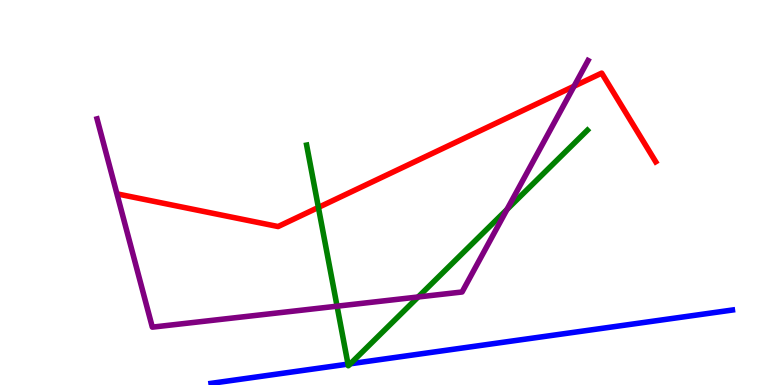[{'lines': ['blue', 'red'], 'intersections': []}, {'lines': ['green', 'red'], 'intersections': [{'x': 4.11, 'y': 4.61}]}, {'lines': ['purple', 'red'], 'intersections': [{'x': 7.41, 'y': 7.76}]}, {'lines': ['blue', 'green'], 'intersections': [{'x': 4.49, 'y': 0.543}, {'x': 4.52, 'y': 0.551}]}, {'lines': ['blue', 'purple'], 'intersections': []}, {'lines': ['green', 'purple'], 'intersections': [{'x': 4.35, 'y': 2.05}, {'x': 5.4, 'y': 2.29}, {'x': 6.54, 'y': 4.56}]}]